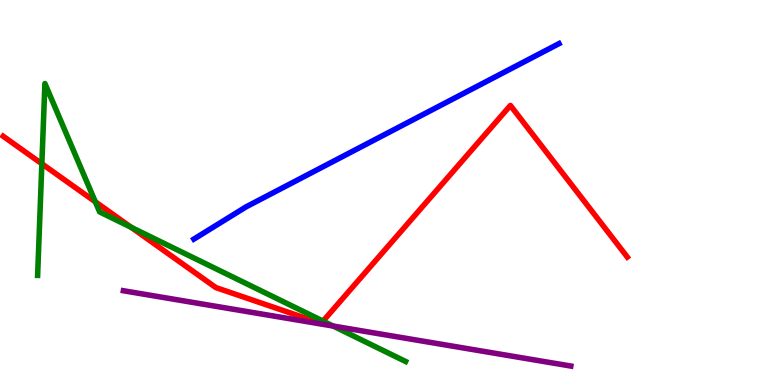[{'lines': ['blue', 'red'], 'intersections': []}, {'lines': ['green', 'red'], 'intersections': [{'x': 0.54, 'y': 5.75}, {'x': 1.23, 'y': 4.76}, {'x': 1.69, 'y': 4.09}, {'x': 4.17, 'y': 1.66}]}, {'lines': ['purple', 'red'], 'intersections': []}, {'lines': ['blue', 'green'], 'intersections': []}, {'lines': ['blue', 'purple'], 'intersections': []}, {'lines': ['green', 'purple'], 'intersections': [{'x': 4.3, 'y': 1.53}]}]